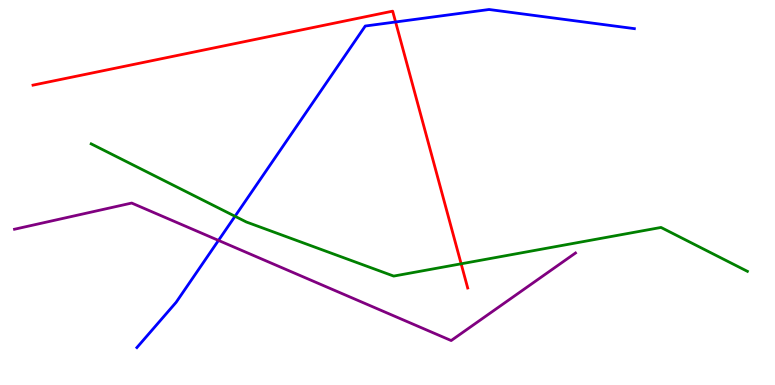[{'lines': ['blue', 'red'], 'intersections': [{'x': 5.1, 'y': 9.43}]}, {'lines': ['green', 'red'], 'intersections': [{'x': 5.95, 'y': 3.15}]}, {'lines': ['purple', 'red'], 'intersections': []}, {'lines': ['blue', 'green'], 'intersections': [{'x': 3.03, 'y': 4.38}]}, {'lines': ['blue', 'purple'], 'intersections': [{'x': 2.82, 'y': 3.76}]}, {'lines': ['green', 'purple'], 'intersections': []}]